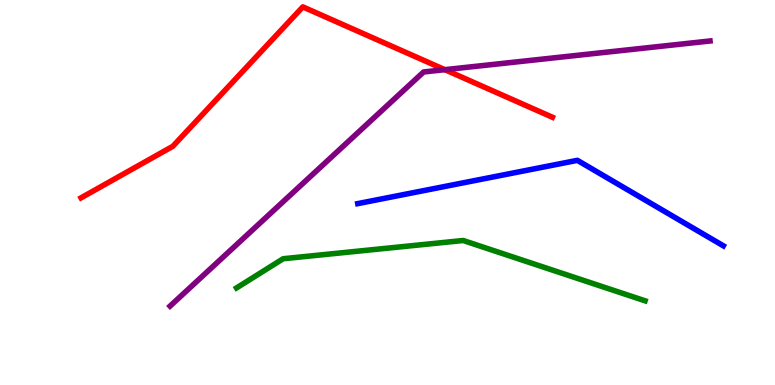[{'lines': ['blue', 'red'], 'intersections': []}, {'lines': ['green', 'red'], 'intersections': []}, {'lines': ['purple', 'red'], 'intersections': [{'x': 5.74, 'y': 8.19}]}, {'lines': ['blue', 'green'], 'intersections': []}, {'lines': ['blue', 'purple'], 'intersections': []}, {'lines': ['green', 'purple'], 'intersections': []}]